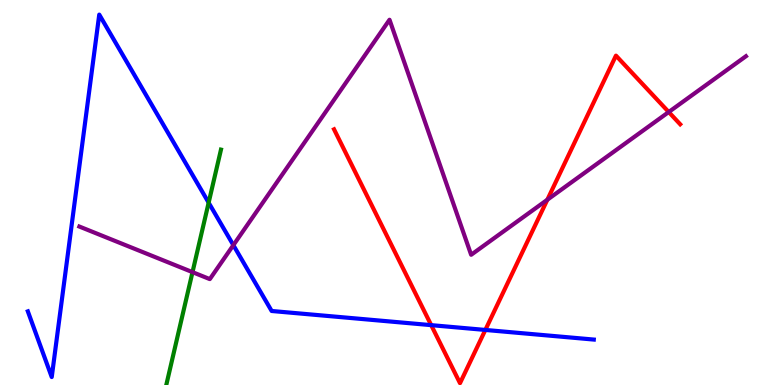[{'lines': ['blue', 'red'], 'intersections': [{'x': 5.56, 'y': 1.55}, {'x': 6.26, 'y': 1.43}]}, {'lines': ['green', 'red'], 'intersections': []}, {'lines': ['purple', 'red'], 'intersections': [{'x': 7.06, 'y': 4.81}, {'x': 8.63, 'y': 7.09}]}, {'lines': ['blue', 'green'], 'intersections': [{'x': 2.69, 'y': 4.74}]}, {'lines': ['blue', 'purple'], 'intersections': [{'x': 3.01, 'y': 3.63}]}, {'lines': ['green', 'purple'], 'intersections': [{'x': 2.48, 'y': 2.93}]}]